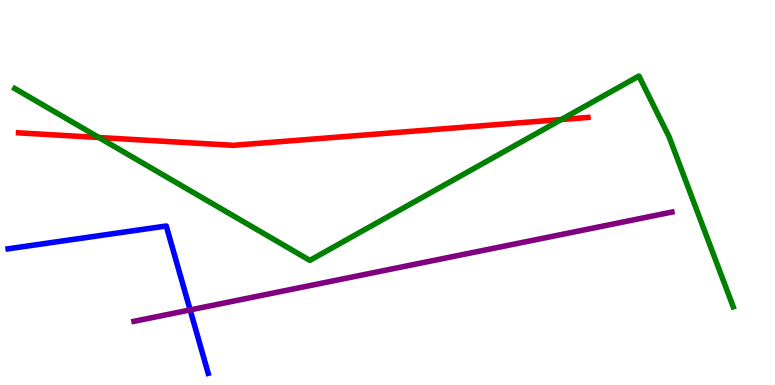[{'lines': ['blue', 'red'], 'intersections': []}, {'lines': ['green', 'red'], 'intersections': [{'x': 1.28, 'y': 6.43}, {'x': 7.24, 'y': 6.9}]}, {'lines': ['purple', 'red'], 'intersections': []}, {'lines': ['blue', 'green'], 'intersections': []}, {'lines': ['blue', 'purple'], 'intersections': [{'x': 2.45, 'y': 1.95}]}, {'lines': ['green', 'purple'], 'intersections': []}]